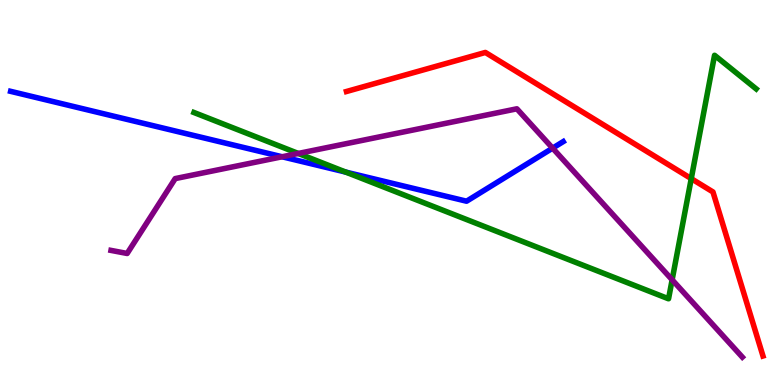[{'lines': ['blue', 'red'], 'intersections': []}, {'lines': ['green', 'red'], 'intersections': [{'x': 8.92, 'y': 5.36}]}, {'lines': ['purple', 'red'], 'intersections': []}, {'lines': ['blue', 'green'], 'intersections': [{'x': 4.46, 'y': 5.53}]}, {'lines': ['blue', 'purple'], 'intersections': [{'x': 3.64, 'y': 5.93}, {'x': 7.13, 'y': 6.15}]}, {'lines': ['green', 'purple'], 'intersections': [{'x': 3.85, 'y': 6.01}, {'x': 8.67, 'y': 2.73}]}]